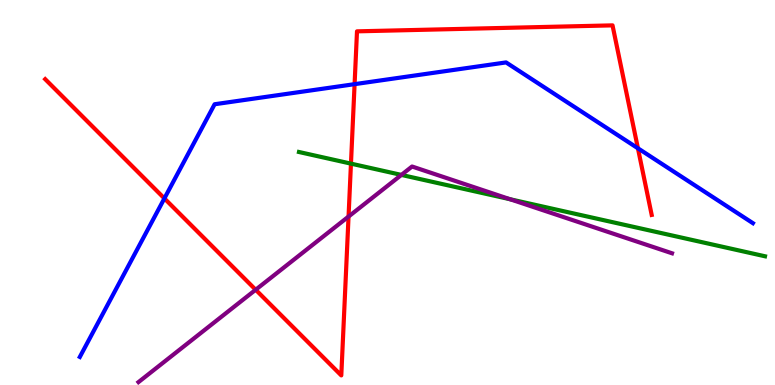[{'lines': ['blue', 'red'], 'intersections': [{'x': 2.12, 'y': 4.85}, {'x': 4.58, 'y': 7.81}, {'x': 8.23, 'y': 6.15}]}, {'lines': ['green', 'red'], 'intersections': [{'x': 4.53, 'y': 5.75}]}, {'lines': ['purple', 'red'], 'intersections': [{'x': 3.3, 'y': 2.47}, {'x': 4.5, 'y': 4.38}]}, {'lines': ['blue', 'green'], 'intersections': []}, {'lines': ['blue', 'purple'], 'intersections': []}, {'lines': ['green', 'purple'], 'intersections': [{'x': 5.18, 'y': 5.46}, {'x': 6.58, 'y': 4.82}]}]